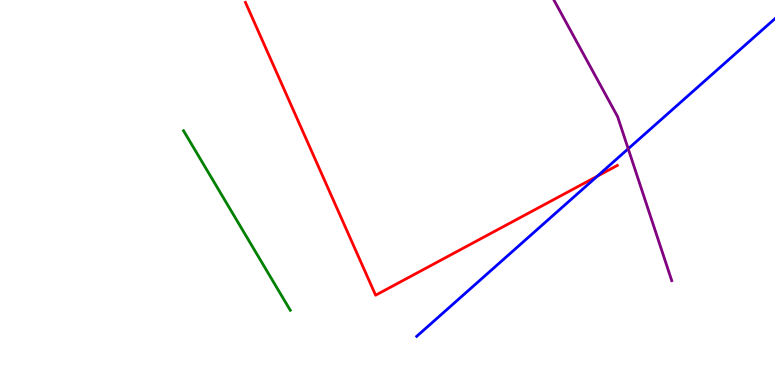[{'lines': ['blue', 'red'], 'intersections': [{'x': 7.71, 'y': 5.42}]}, {'lines': ['green', 'red'], 'intersections': []}, {'lines': ['purple', 'red'], 'intersections': []}, {'lines': ['blue', 'green'], 'intersections': []}, {'lines': ['blue', 'purple'], 'intersections': [{'x': 8.11, 'y': 6.14}]}, {'lines': ['green', 'purple'], 'intersections': []}]